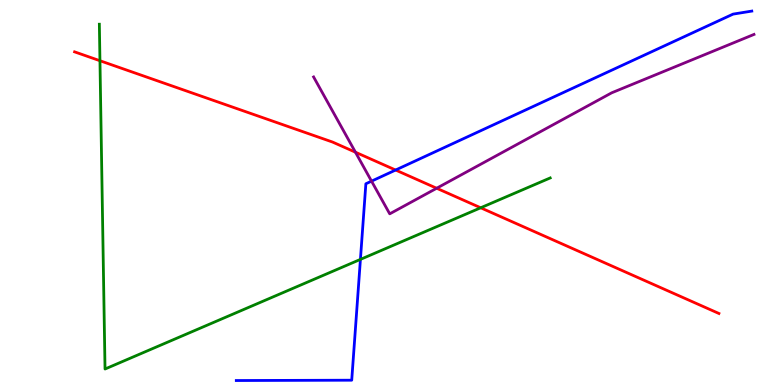[{'lines': ['blue', 'red'], 'intersections': [{'x': 5.1, 'y': 5.58}]}, {'lines': ['green', 'red'], 'intersections': [{'x': 1.29, 'y': 8.42}, {'x': 6.2, 'y': 4.6}]}, {'lines': ['purple', 'red'], 'intersections': [{'x': 4.59, 'y': 6.05}, {'x': 5.63, 'y': 5.11}]}, {'lines': ['blue', 'green'], 'intersections': [{'x': 4.65, 'y': 3.26}]}, {'lines': ['blue', 'purple'], 'intersections': [{'x': 4.79, 'y': 5.29}]}, {'lines': ['green', 'purple'], 'intersections': []}]